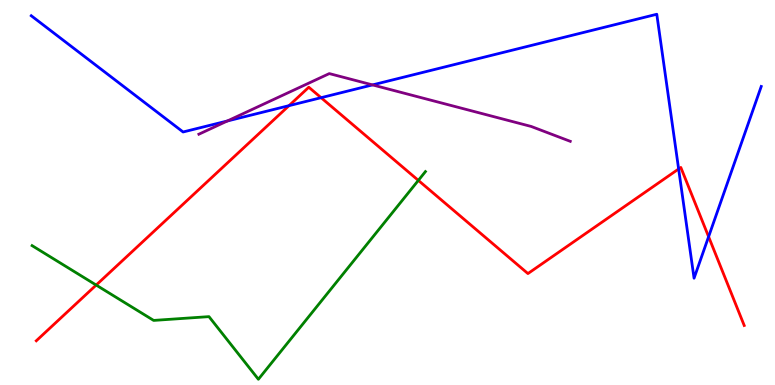[{'lines': ['blue', 'red'], 'intersections': [{'x': 3.73, 'y': 7.26}, {'x': 4.14, 'y': 7.46}, {'x': 8.76, 'y': 5.61}, {'x': 9.14, 'y': 3.85}]}, {'lines': ['green', 'red'], 'intersections': [{'x': 1.24, 'y': 2.6}, {'x': 5.4, 'y': 5.31}]}, {'lines': ['purple', 'red'], 'intersections': []}, {'lines': ['blue', 'green'], 'intersections': []}, {'lines': ['blue', 'purple'], 'intersections': [{'x': 2.93, 'y': 6.86}, {'x': 4.81, 'y': 7.79}]}, {'lines': ['green', 'purple'], 'intersections': []}]